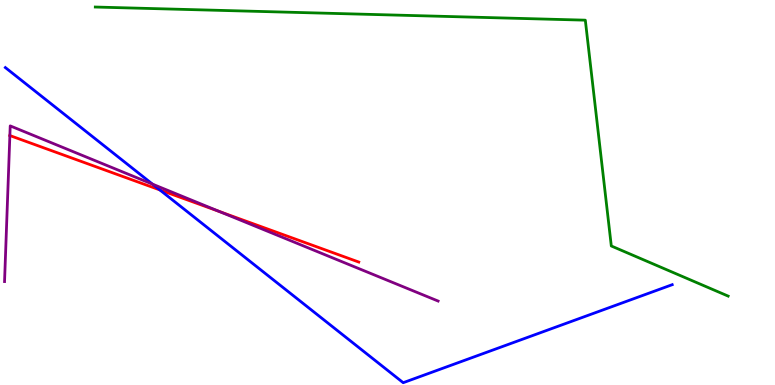[{'lines': ['blue', 'red'], 'intersections': [{'x': 2.06, 'y': 5.07}]}, {'lines': ['green', 'red'], 'intersections': []}, {'lines': ['purple', 'red'], 'intersections': [{'x': 0.127, 'y': 6.48}, {'x': 2.83, 'y': 4.51}]}, {'lines': ['blue', 'green'], 'intersections': []}, {'lines': ['blue', 'purple'], 'intersections': [{'x': 1.97, 'y': 5.22}]}, {'lines': ['green', 'purple'], 'intersections': []}]